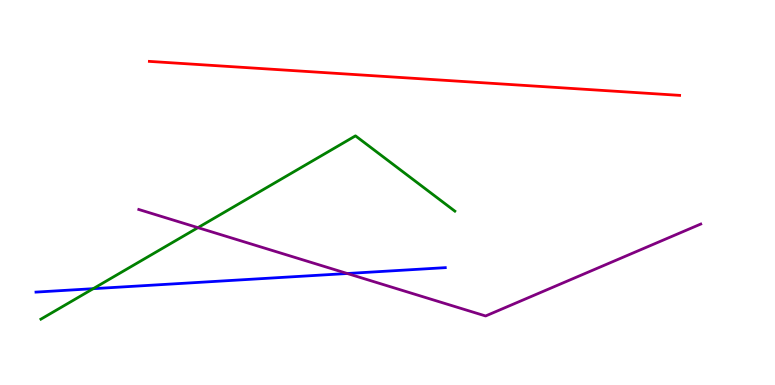[{'lines': ['blue', 'red'], 'intersections': []}, {'lines': ['green', 'red'], 'intersections': []}, {'lines': ['purple', 'red'], 'intersections': []}, {'lines': ['blue', 'green'], 'intersections': [{'x': 1.2, 'y': 2.5}]}, {'lines': ['blue', 'purple'], 'intersections': [{'x': 4.48, 'y': 2.9}]}, {'lines': ['green', 'purple'], 'intersections': [{'x': 2.55, 'y': 4.09}]}]